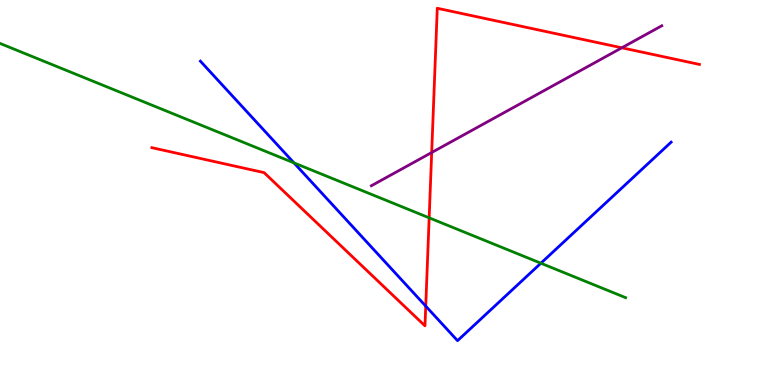[{'lines': ['blue', 'red'], 'intersections': [{'x': 5.49, 'y': 2.05}]}, {'lines': ['green', 'red'], 'intersections': [{'x': 5.54, 'y': 4.34}]}, {'lines': ['purple', 'red'], 'intersections': [{'x': 5.57, 'y': 6.04}, {'x': 8.02, 'y': 8.76}]}, {'lines': ['blue', 'green'], 'intersections': [{'x': 3.79, 'y': 5.77}, {'x': 6.98, 'y': 3.16}]}, {'lines': ['blue', 'purple'], 'intersections': []}, {'lines': ['green', 'purple'], 'intersections': []}]